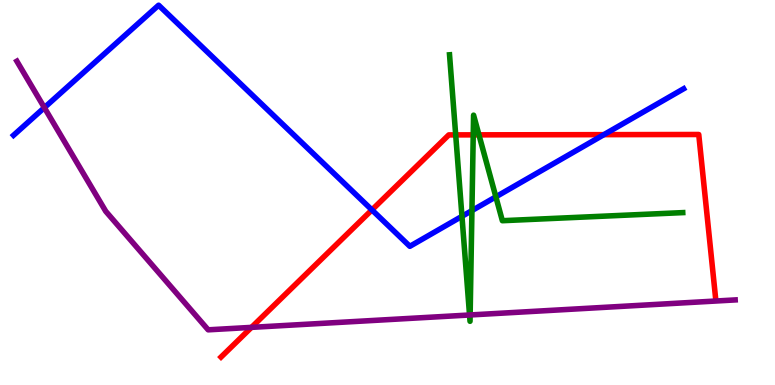[{'lines': ['blue', 'red'], 'intersections': [{'x': 4.8, 'y': 4.55}, {'x': 7.79, 'y': 6.5}]}, {'lines': ['green', 'red'], 'intersections': [{'x': 5.88, 'y': 6.5}, {'x': 6.11, 'y': 6.5}, {'x': 6.18, 'y': 6.5}]}, {'lines': ['purple', 'red'], 'intersections': [{'x': 3.24, 'y': 1.5}]}, {'lines': ['blue', 'green'], 'intersections': [{'x': 5.96, 'y': 4.38}, {'x': 6.09, 'y': 4.53}, {'x': 6.4, 'y': 4.89}]}, {'lines': ['blue', 'purple'], 'intersections': [{'x': 0.572, 'y': 7.2}]}, {'lines': ['green', 'purple'], 'intersections': [{'x': 6.06, 'y': 1.82}, {'x': 6.07, 'y': 1.82}]}]